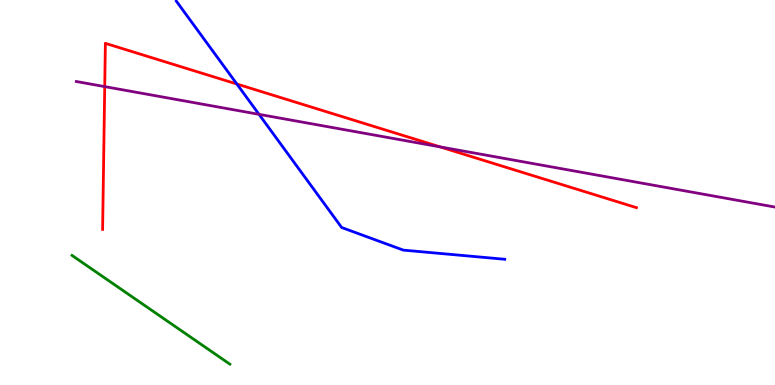[{'lines': ['blue', 'red'], 'intersections': [{'x': 3.06, 'y': 7.82}]}, {'lines': ['green', 'red'], 'intersections': []}, {'lines': ['purple', 'red'], 'intersections': [{'x': 1.35, 'y': 7.75}, {'x': 5.68, 'y': 6.19}]}, {'lines': ['blue', 'green'], 'intersections': []}, {'lines': ['blue', 'purple'], 'intersections': [{'x': 3.34, 'y': 7.03}]}, {'lines': ['green', 'purple'], 'intersections': []}]